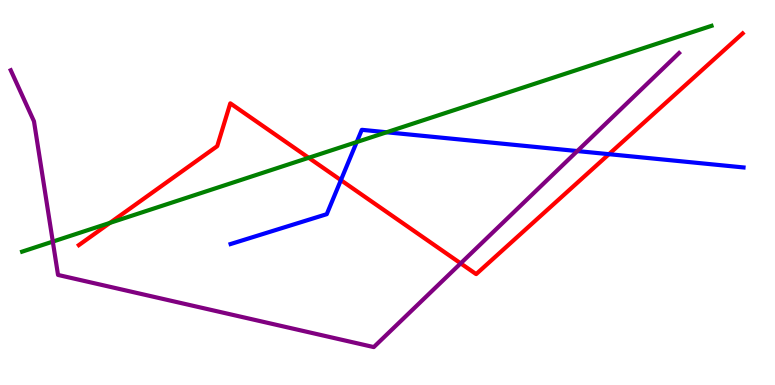[{'lines': ['blue', 'red'], 'intersections': [{'x': 4.4, 'y': 5.32}, {'x': 7.86, 'y': 6.0}]}, {'lines': ['green', 'red'], 'intersections': [{'x': 1.42, 'y': 4.21}, {'x': 3.98, 'y': 5.9}]}, {'lines': ['purple', 'red'], 'intersections': [{'x': 5.94, 'y': 3.16}]}, {'lines': ['blue', 'green'], 'intersections': [{'x': 4.6, 'y': 6.31}, {'x': 4.99, 'y': 6.56}]}, {'lines': ['blue', 'purple'], 'intersections': [{'x': 7.45, 'y': 6.08}]}, {'lines': ['green', 'purple'], 'intersections': [{'x': 0.681, 'y': 3.72}]}]